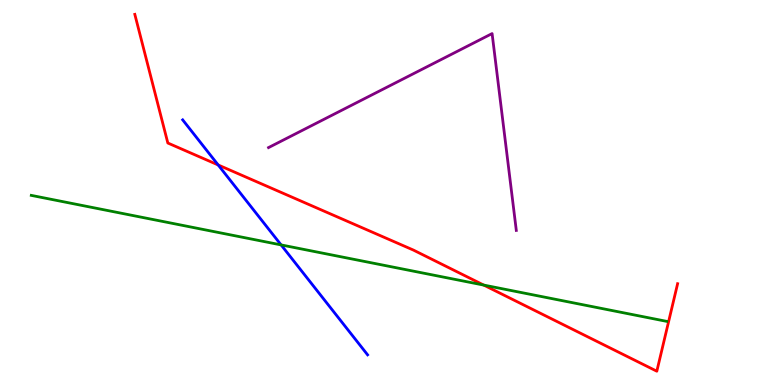[{'lines': ['blue', 'red'], 'intersections': [{'x': 2.82, 'y': 5.72}]}, {'lines': ['green', 'red'], 'intersections': [{'x': 6.24, 'y': 2.6}]}, {'lines': ['purple', 'red'], 'intersections': []}, {'lines': ['blue', 'green'], 'intersections': [{'x': 3.63, 'y': 3.64}]}, {'lines': ['blue', 'purple'], 'intersections': []}, {'lines': ['green', 'purple'], 'intersections': []}]